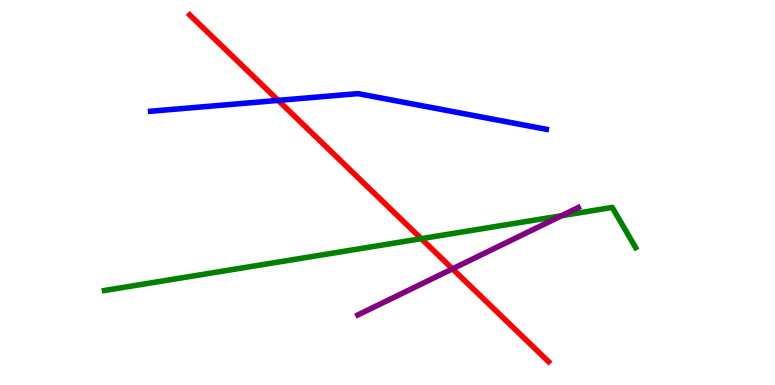[{'lines': ['blue', 'red'], 'intersections': [{'x': 3.59, 'y': 7.39}]}, {'lines': ['green', 'red'], 'intersections': [{'x': 5.44, 'y': 3.8}]}, {'lines': ['purple', 'red'], 'intersections': [{'x': 5.84, 'y': 3.02}]}, {'lines': ['blue', 'green'], 'intersections': []}, {'lines': ['blue', 'purple'], 'intersections': []}, {'lines': ['green', 'purple'], 'intersections': [{'x': 7.25, 'y': 4.4}]}]